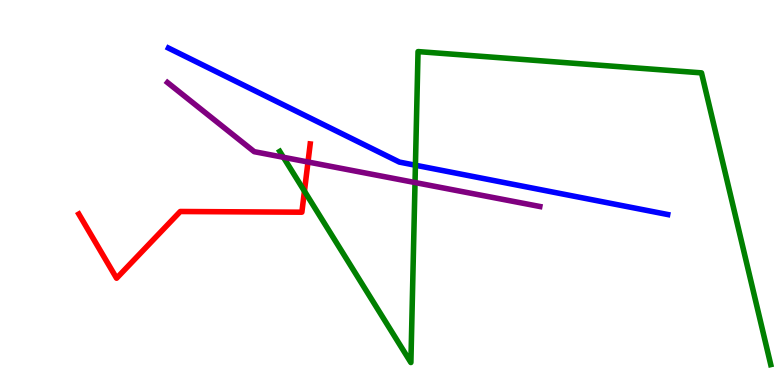[{'lines': ['blue', 'red'], 'intersections': []}, {'lines': ['green', 'red'], 'intersections': [{'x': 3.93, 'y': 5.03}]}, {'lines': ['purple', 'red'], 'intersections': [{'x': 3.97, 'y': 5.79}]}, {'lines': ['blue', 'green'], 'intersections': [{'x': 5.36, 'y': 5.71}]}, {'lines': ['blue', 'purple'], 'intersections': []}, {'lines': ['green', 'purple'], 'intersections': [{'x': 3.66, 'y': 5.91}, {'x': 5.36, 'y': 5.26}]}]